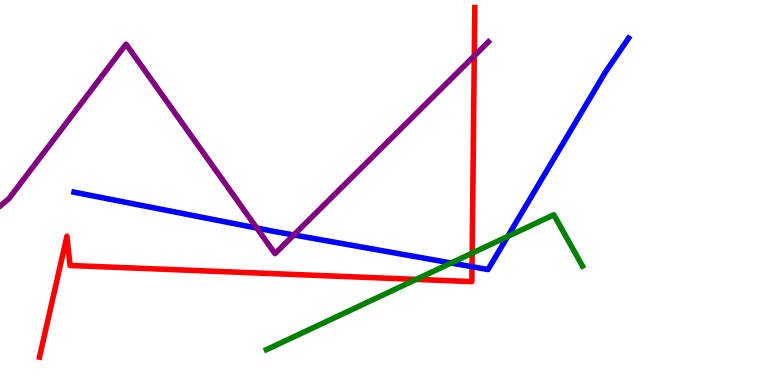[{'lines': ['blue', 'red'], 'intersections': [{'x': 6.09, 'y': 3.07}]}, {'lines': ['green', 'red'], 'intersections': [{'x': 5.37, 'y': 2.74}, {'x': 6.09, 'y': 3.43}]}, {'lines': ['purple', 'red'], 'intersections': [{'x': 6.12, 'y': 8.55}]}, {'lines': ['blue', 'green'], 'intersections': [{'x': 5.82, 'y': 3.17}, {'x': 6.55, 'y': 3.86}]}, {'lines': ['blue', 'purple'], 'intersections': [{'x': 3.31, 'y': 4.08}, {'x': 3.79, 'y': 3.9}]}, {'lines': ['green', 'purple'], 'intersections': []}]